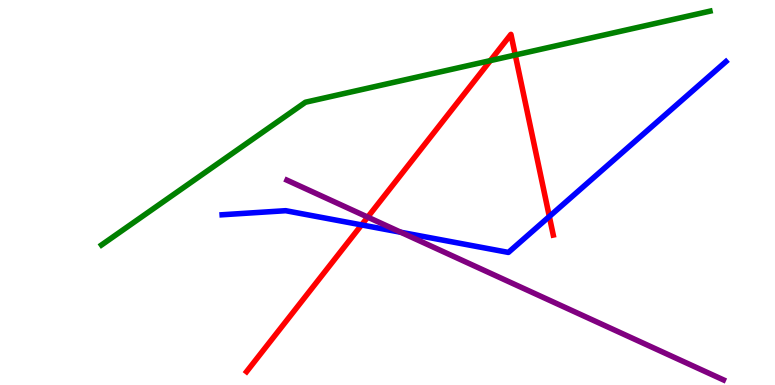[{'lines': ['blue', 'red'], 'intersections': [{'x': 4.67, 'y': 4.16}, {'x': 7.09, 'y': 4.38}]}, {'lines': ['green', 'red'], 'intersections': [{'x': 6.33, 'y': 8.43}, {'x': 6.65, 'y': 8.57}]}, {'lines': ['purple', 'red'], 'intersections': [{'x': 4.74, 'y': 4.36}]}, {'lines': ['blue', 'green'], 'intersections': []}, {'lines': ['blue', 'purple'], 'intersections': [{'x': 5.17, 'y': 3.97}]}, {'lines': ['green', 'purple'], 'intersections': []}]